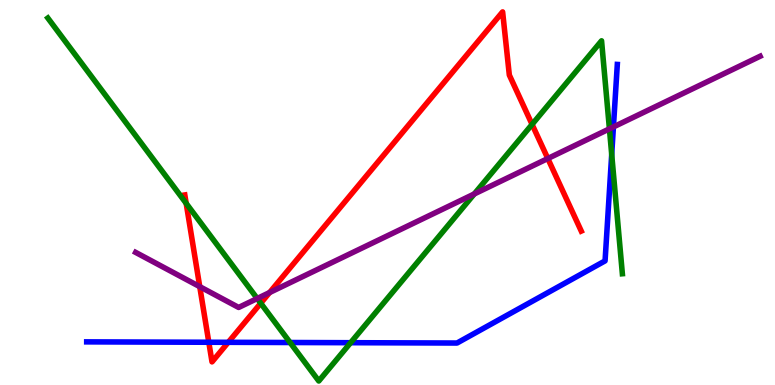[{'lines': ['blue', 'red'], 'intersections': [{'x': 2.69, 'y': 1.11}, {'x': 2.95, 'y': 1.11}]}, {'lines': ['green', 'red'], 'intersections': [{'x': 2.4, 'y': 4.72}, {'x': 3.36, 'y': 2.12}, {'x': 6.87, 'y': 6.77}]}, {'lines': ['purple', 'red'], 'intersections': [{'x': 2.58, 'y': 2.55}, {'x': 3.48, 'y': 2.4}, {'x': 7.07, 'y': 5.88}]}, {'lines': ['blue', 'green'], 'intersections': [{'x': 3.74, 'y': 1.1}, {'x': 4.52, 'y': 1.1}, {'x': 7.89, 'y': 5.99}]}, {'lines': ['blue', 'purple'], 'intersections': [{'x': 7.92, 'y': 6.7}]}, {'lines': ['green', 'purple'], 'intersections': [{'x': 3.32, 'y': 2.25}, {'x': 6.12, 'y': 4.96}, {'x': 7.86, 'y': 6.65}]}]